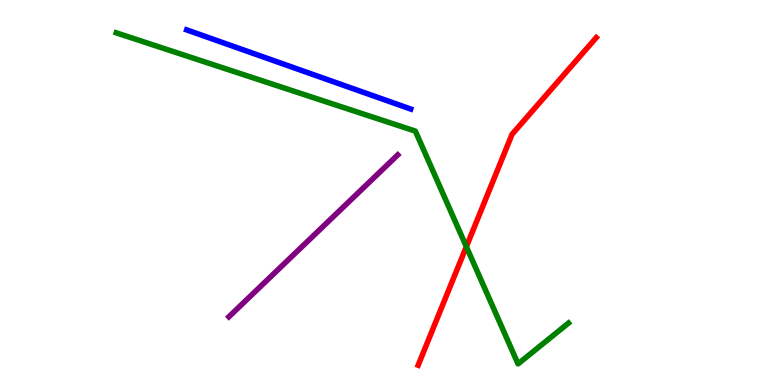[{'lines': ['blue', 'red'], 'intersections': []}, {'lines': ['green', 'red'], 'intersections': [{'x': 6.02, 'y': 3.59}]}, {'lines': ['purple', 'red'], 'intersections': []}, {'lines': ['blue', 'green'], 'intersections': []}, {'lines': ['blue', 'purple'], 'intersections': []}, {'lines': ['green', 'purple'], 'intersections': []}]